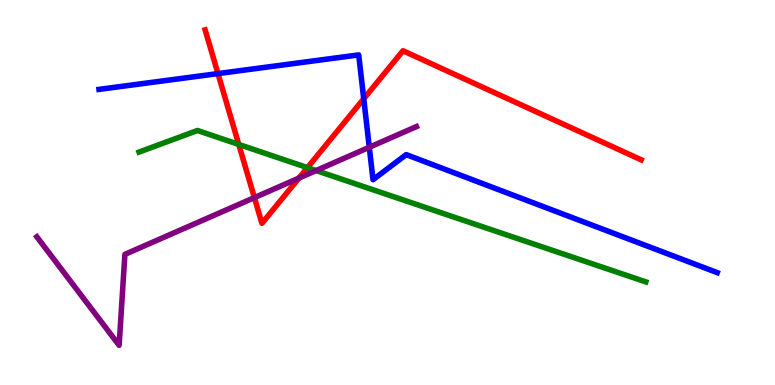[{'lines': ['blue', 'red'], 'intersections': [{'x': 2.81, 'y': 8.09}, {'x': 4.69, 'y': 7.43}]}, {'lines': ['green', 'red'], 'intersections': [{'x': 3.08, 'y': 6.25}, {'x': 3.97, 'y': 5.65}]}, {'lines': ['purple', 'red'], 'intersections': [{'x': 3.28, 'y': 4.87}, {'x': 3.86, 'y': 5.37}]}, {'lines': ['blue', 'green'], 'intersections': []}, {'lines': ['blue', 'purple'], 'intersections': [{'x': 4.77, 'y': 6.18}]}, {'lines': ['green', 'purple'], 'intersections': [{'x': 4.08, 'y': 5.57}]}]